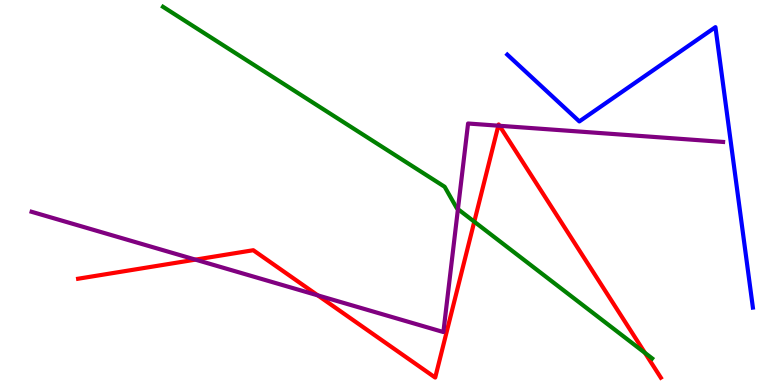[{'lines': ['blue', 'red'], 'intersections': []}, {'lines': ['green', 'red'], 'intersections': [{'x': 6.12, 'y': 4.24}, {'x': 8.32, 'y': 0.834}]}, {'lines': ['purple', 'red'], 'intersections': [{'x': 2.52, 'y': 3.26}, {'x': 4.1, 'y': 2.33}, {'x': 6.43, 'y': 6.74}, {'x': 6.45, 'y': 6.73}]}, {'lines': ['blue', 'green'], 'intersections': []}, {'lines': ['blue', 'purple'], 'intersections': []}, {'lines': ['green', 'purple'], 'intersections': [{'x': 5.91, 'y': 4.57}]}]